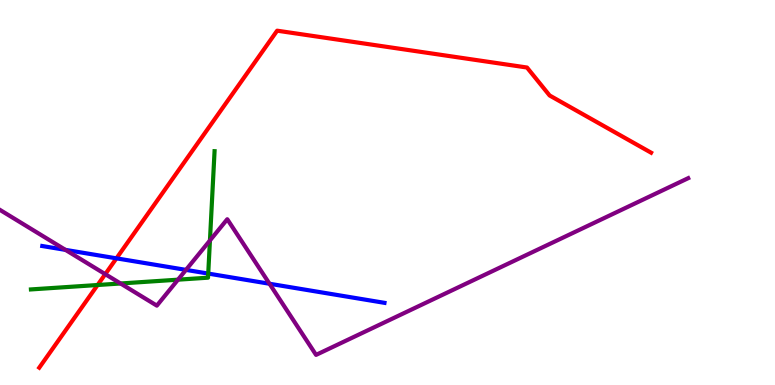[{'lines': ['blue', 'red'], 'intersections': [{'x': 1.5, 'y': 3.29}]}, {'lines': ['green', 'red'], 'intersections': [{'x': 1.26, 'y': 2.6}]}, {'lines': ['purple', 'red'], 'intersections': [{'x': 1.36, 'y': 2.88}]}, {'lines': ['blue', 'green'], 'intersections': [{'x': 2.69, 'y': 2.89}]}, {'lines': ['blue', 'purple'], 'intersections': [{'x': 0.845, 'y': 3.51}, {'x': 2.4, 'y': 2.99}, {'x': 3.48, 'y': 2.63}]}, {'lines': ['green', 'purple'], 'intersections': [{'x': 1.56, 'y': 2.64}, {'x': 2.3, 'y': 2.74}, {'x': 2.71, 'y': 3.75}]}]